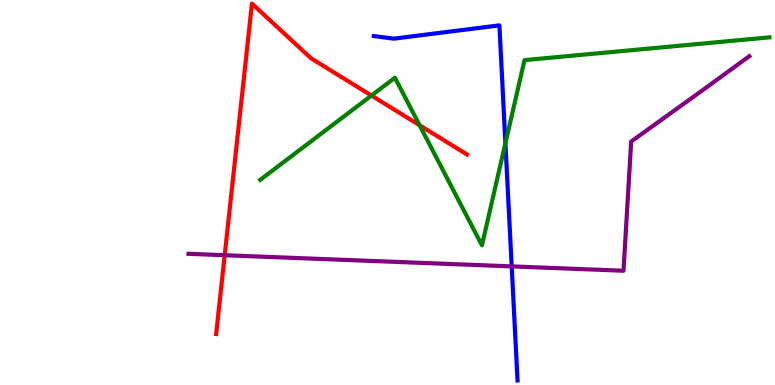[{'lines': ['blue', 'red'], 'intersections': []}, {'lines': ['green', 'red'], 'intersections': [{'x': 4.79, 'y': 7.52}, {'x': 5.41, 'y': 6.75}]}, {'lines': ['purple', 'red'], 'intersections': [{'x': 2.9, 'y': 3.37}]}, {'lines': ['blue', 'green'], 'intersections': [{'x': 6.52, 'y': 6.28}]}, {'lines': ['blue', 'purple'], 'intersections': [{'x': 6.6, 'y': 3.08}]}, {'lines': ['green', 'purple'], 'intersections': []}]